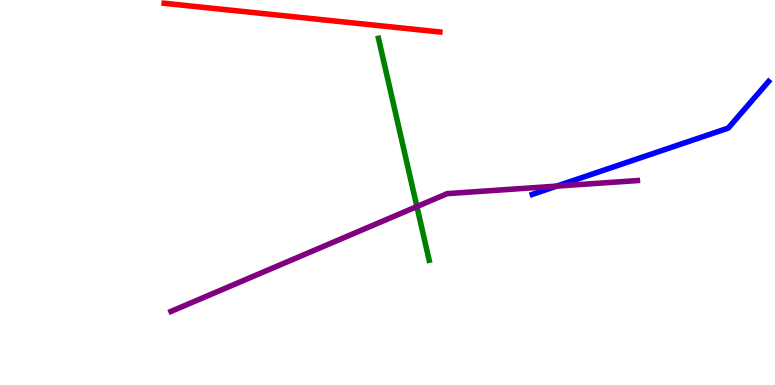[{'lines': ['blue', 'red'], 'intersections': []}, {'lines': ['green', 'red'], 'intersections': []}, {'lines': ['purple', 'red'], 'intersections': []}, {'lines': ['blue', 'green'], 'intersections': []}, {'lines': ['blue', 'purple'], 'intersections': [{'x': 7.18, 'y': 5.17}]}, {'lines': ['green', 'purple'], 'intersections': [{'x': 5.38, 'y': 4.63}]}]